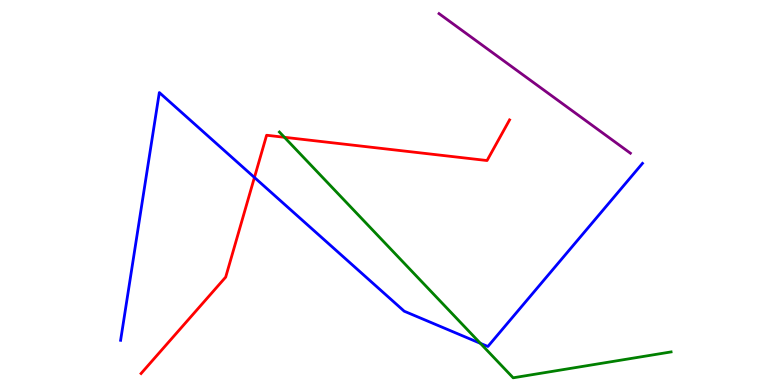[{'lines': ['blue', 'red'], 'intersections': [{'x': 3.28, 'y': 5.39}]}, {'lines': ['green', 'red'], 'intersections': [{'x': 3.67, 'y': 6.43}]}, {'lines': ['purple', 'red'], 'intersections': []}, {'lines': ['blue', 'green'], 'intersections': [{'x': 6.2, 'y': 1.08}]}, {'lines': ['blue', 'purple'], 'intersections': []}, {'lines': ['green', 'purple'], 'intersections': []}]